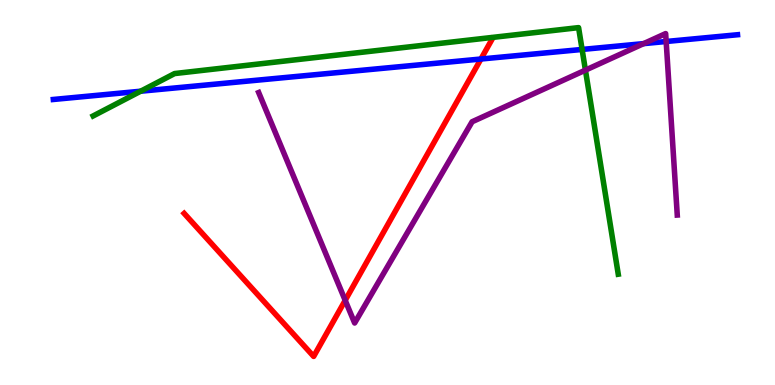[{'lines': ['blue', 'red'], 'intersections': [{'x': 6.21, 'y': 8.47}]}, {'lines': ['green', 'red'], 'intersections': []}, {'lines': ['purple', 'red'], 'intersections': [{'x': 4.45, 'y': 2.2}]}, {'lines': ['blue', 'green'], 'intersections': [{'x': 1.82, 'y': 7.63}, {'x': 7.51, 'y': 8.72}]}, {'lines': ['blue', 'purple'], 'intersections': [{'x': 8.3, 'y': 8.87}, {'x': 8.6, 'y': 8.92}]}, {'lines': ['green', 'purple'], 'intersections': [{'x': 7.55, 'y': 8.18}]}]